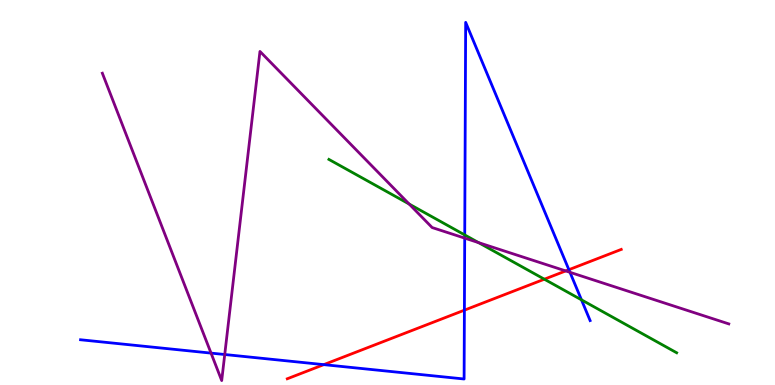[{'lines': ['blue', 'red'], 'intersections': [{'x': 4.18, 'y': 0.529}, {'x': 5.99, 'y': 1.94}, {'x': 7.34, 'y': 2.99}]}, {'lines': ['green', 'red'], 'intersections': [{'x': 7.02, 'y': 2.75}]}, {'lines': ['purple', 'red'], 'intersections': [{'x': 7.3, 'y': 2.96}]}, {'lines': ['blue', 'green'], 'intersections': [{'x': 6.0, 'y': 3.9}, {'x': 7.5, 'y': 2.21}]}, {'lines': ['blue', 'purple'], 'intersections': [{'x': 2.72, 'y': 0.828}, {'x': 2.9, 'y': 0.792}, {'x': 6.0, 'y': 3.81}, {'x': 7.35, 'y': 2.93}]}, {'lines': ['green', 'purple'], 'intersections': [{'x': 5.28, 'y': 4.7}, {'x': 6.17, 'y': 3.7}]}]